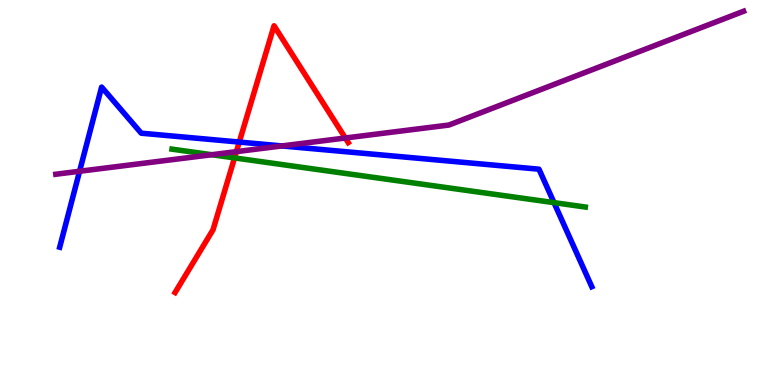[{'lines': ['blue', 'red'], 'intersections': [{'x': 3.09, 'y': 6.31}]}, {'lines': ['green', 'red'], 'intersections': [{'x': 3.03, 'y': 5.9}]}, {'lines': ['purple', 'red'], 'intersections': [{'x': 3.05, 'y': 6.06}, {'x': 4.46, 'y': 6.42}]}, {'lines': ['blue', 'green'], 'intersections': [{'x': 7.15, 'y': 4.74}]}, {'lines': ['blue', 'purple'], 'intersections': [{'x': 1.03, 'y': 5.55}, {'x': 3.64, 'y': 6.21}]}, {'lines': ['green', 'purple'], 'intersections': [{'x': 2.73, 'y': 5.98}]}]